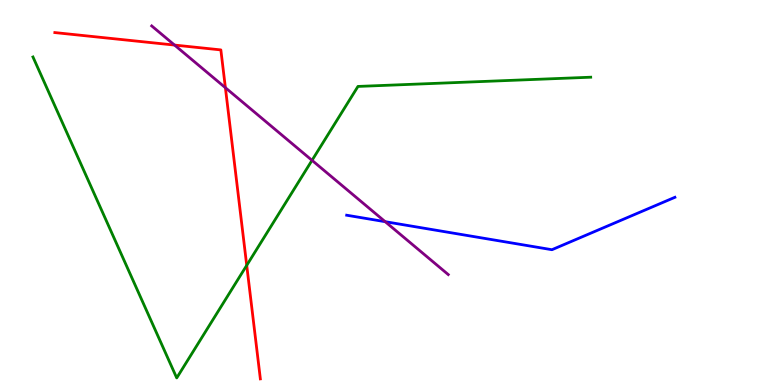[{'lines': ['blue', 'red'], 'intersections': []}, {'lines': ['green', 'red'], 'intersections': [{'x': 3.18, 'y': 3.11}]}, {'lines': ['purple', 'red'], 'intersections': [{'x': 2.25, 'y': 8.83}, {'x': 2.91, 'y': 7.72}]}, {'lines': ['blue', 'green'], 'intersections': []}, {'lines': ['blue', 'purple'], 'intersections': [{'x': 4.97, 'y': 4.24}]}, {'lines': ['green', 'purple'], 'intersections': [{'x': 4.03, 'y': 5.84}]}]